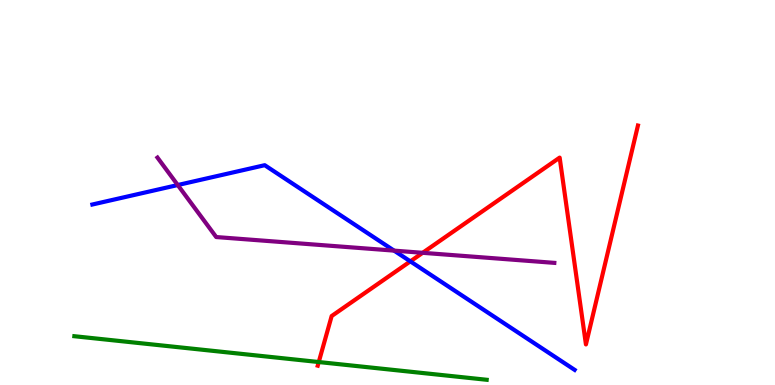[{'lines': ['blue', 'red'], 'intersections': [{'x': 5.29, 'y': 3.21}]}, {'lines': ['green', 'red'], 'intersections': [{'x': 4.11, 'y': 0.596}]}, {'lines': ['purple', 'red'], 'intersections': [{'x': 5.45, 'y': 3.43}]}, {'lines': ['blue', 'green'], 'intersections': []}, {'lines': ['blue', 'purple'], 'intersections': [{'x': 2.29, 'y': 5.19}, {'x': 5.09, 'y': 3.49}]}, {'lines': ['green', 'purple'], 'intersections': []}]